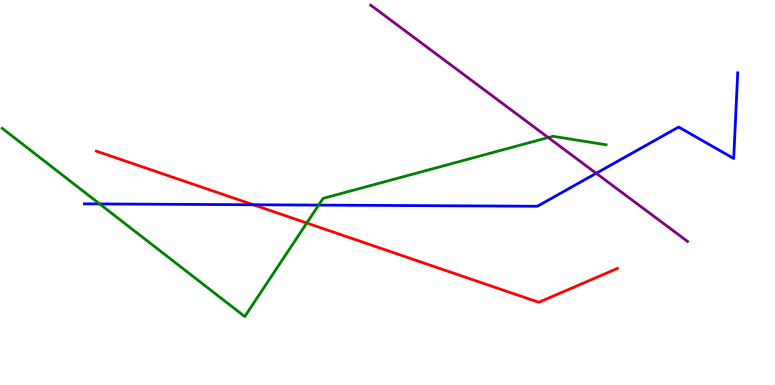[{'lines': ['blue', 'red'], 'intersections': [{'x': 3.27, 'y': 4.68}]}, {'lines': ['green', 'red'], 'intersections': [{'x': 3.96, 'y': 4.21}]}, {'lines': ['purple', 'red'], 'intersections': []}, {'lines': ['blue', 'green'], 'intersections': [{'x': 1.29, 'y': 4.7}, {'x': 4.11, 'y': 4.67}]}, {'lines': ['blue', 'purple'], 'intersections': [{'x': 7.69, 'y': 5.5}]}, {'lines': ['green', 'purple'], 'intersections': [{'x': 7.07, 'y': 6.43}]}]